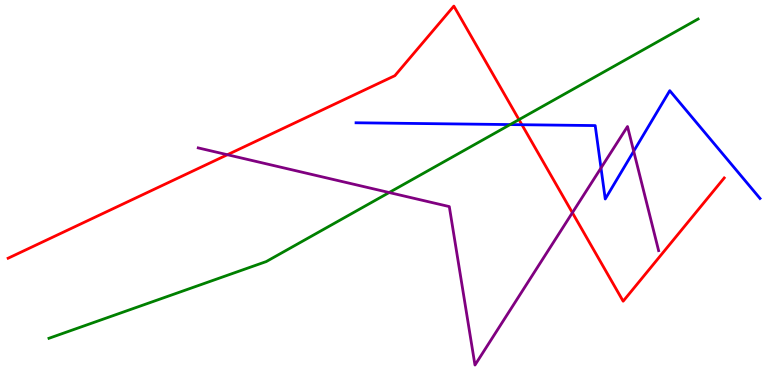[{'lines': ['blue', 'red'], 'intersections': [{'x': 6.73, 'y': 6.76}]}, {'lines': ['green', 'red'], 'intersections': [{'x': 6.7, 'y': 6.89}]}, {'lines': ['purple', 'red'], 'intersections': [{'x': 2.93, 'y': 5.98}, {'x': 7.39, 'y': 4.48}]}, {'lines': ['blue', 'green'], 'intersections': [{'x': 6.58, 'y': 6.76}]}, {'lines': ['blue', 'purple'], 'intersections': [{'x': 7.75, 'y': 5.64}, {'x': 8.18, 'y': 6.07}]}, {'lines': ['green', 'purple'], 'intersections': [{'x': 5.02, 'y': 5.0}]}]